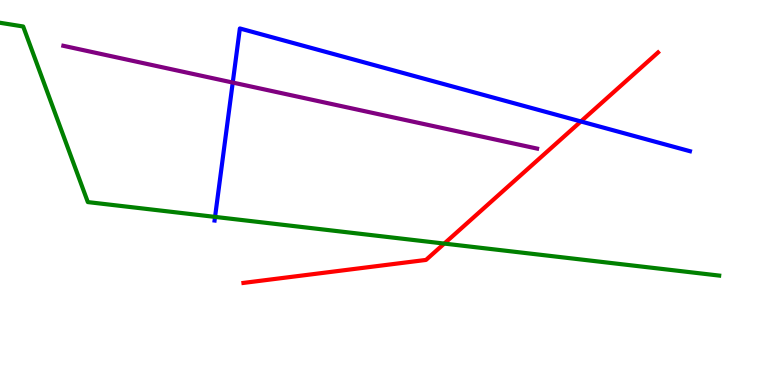[{'lines': ['blue', 'red'], 'intersections': [{'x': 7.5, 'y': 6.85}]}, {'lines': ['green', 'red'], 'intersections': [{'x': 5.73, 'y': 3.67}]}, {'lines': ['purple', 'red'], 'intersections': []}, {'lines': ['blue', 'green'], 'intersections': [{'x': 2.77, 'y': 4.37}]}, {'lines': ['blue', 'purple'], 'intersections': [{'x': 3.0, 'y': 7.86}]}, {'lines': ['green', 'purple'], 'intersections': []}]